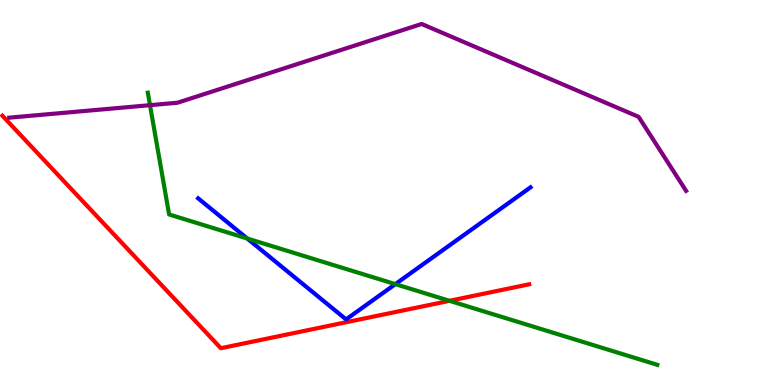[{'lines': ['blue', 'red'], 'intersections': []}, {'lines': ['green', 'red'], 'intersections': [{'x': 5.8, 'y': 2.19}]}, {'lines': ['purple', 'red'], 'intersections': []}, {'lines': ['blue', 'green'], 'intersections': [{'x': 3.19, 'y': 3.8}, {'x': 5.1, 'y': 2.62}]}, {'lines': ['blue', 'purple'], 'intersections': []}, {'lines': ['green', 'purple'], 'intersections': [{'x': 1.94, 'y': 7.27}]}]